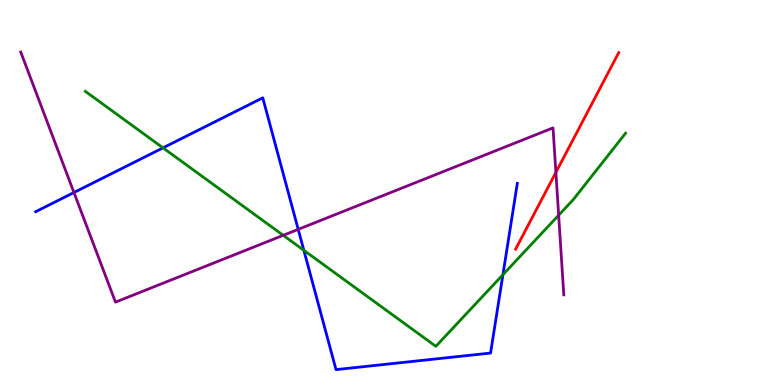[{'lines': ['blue', 'red'], 'intersections': []}, {'lines': ['green', 'red'], 'intersections': []}, {'lines': ['purple', 'red'], 'intersections': [{'x': 7.17, 'y': 5.52}]}, {'lines': ['blue', 'green'], 'intersections': [{'x': 2.1, 'y': 6.16}, {'x': 3.92, 'y': 3.5}, {'x': 6.49, 'y': 2.86}]}, {'lines': ['blue', 'purple'], 'intersections': [{'x': 0.954, 'y': 5.0}, {'x': 3.85, 'y': 4.04}]}, {'lines': ['green', 'purple'], 'intersections': [{'x': 3.65, 'y': 3.89}, {'x': 7.21, 'y': 4.41}]}]